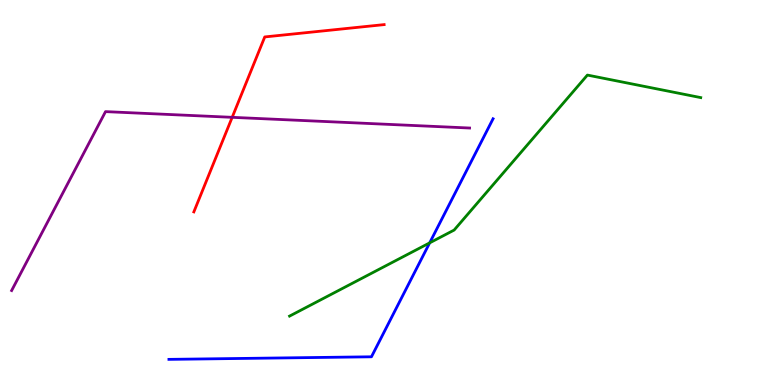[{'lines': ['blue', 'red'], 'intersections': []}, {'lines': ['green', 'red'], 'intersections': []}, {'lines': ['purple', 'red'], 'intersections': [{'x': 3.0, 'y': 6.95}]}, {'lines': ['blue', 'green'], 'intersections': [{'x': 5.54, 'y': 3.69}]}, {'lines': ['blue', 'purple'], 'intersections': []}, {'lines': ['green', 'purple'], 'intersections': []}]